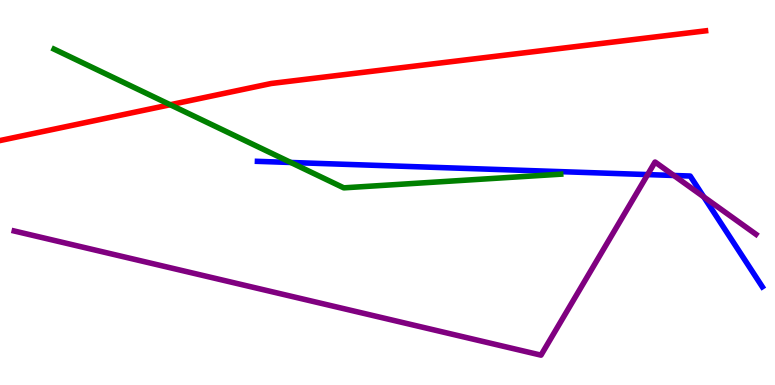[{'lines': ['blue', 'red'], 'intersections': []}, {'lines': ['green', 'red'], 'intersections': [{'x': 2.2, 'y': 7.28}]}, {'lines': ['purple', 'red'], 'intersections': []}, {'lines': ['blue', 'green'], 'intersections': [{'x': 3.75, 'y': 5.78}]}, {'lines': ['blue', 'purple'], 'intersections': [{'x': 8.36, 'y': 5.47}, {'x': 8.69, 'y': 5.44}, {'x': 9.08, 'y': 4.89}]}, {'lines': ['green', 'purple'], 'intersections': []}]